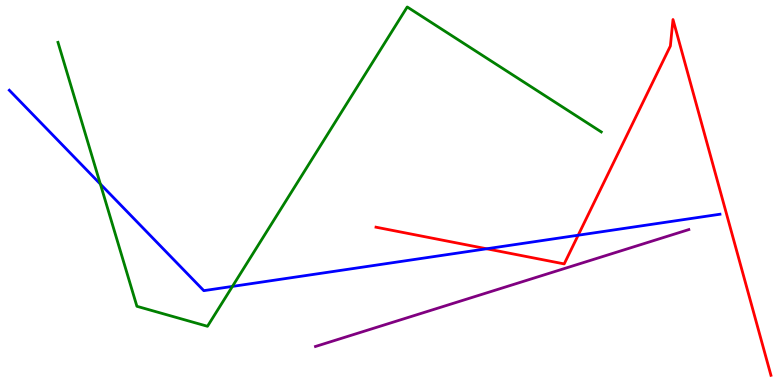[{'lines': ['blue', 'red'], 'intersections': [{'x': 6.28, 'y': 3.54}, {'x': 7.46, 'y': 3.89}]}, {'lines': ['green', 'red'], 'intersections': []}, {'lines': ['purple', 'red'], 'intersections': []}, {'lines': ['blue', 'green'], 'intersections': [{'x': 1.29, 'y': 5.22}, {'x': 3.0, 'y': 2.56}]}, {'lines': ['blue', 'purple'], 'intersections': []}, {'lines': ['green', 'purple'], 'intersections': []}]